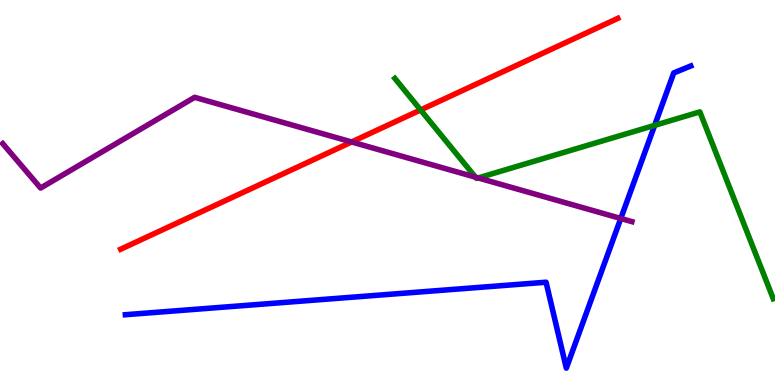[{'lines': ['blue', 'red'], 'intersections': []}, {'lines': ['green', 'red'], 'intersections': [{'x': 5.43, 'y': 7.14}]}, {'lines': ['purple', 'red'], 'intersections': [{'x': 4.54, 'y': 6.31}]}, {'lines': ['blue', 'green'], 'intersections': [{'x': 8.45, 'y': 6.74}]}, {'lines': ['blue', 'purple'], 'intersections': [{'x': 8.01, 'y': 4.33}]}, {'lines': ['green', 'purple'], 'intersections': [{'x': 6.14, 'y': 5.4}, {'x': 6.17, 'y': 5.38}]}]